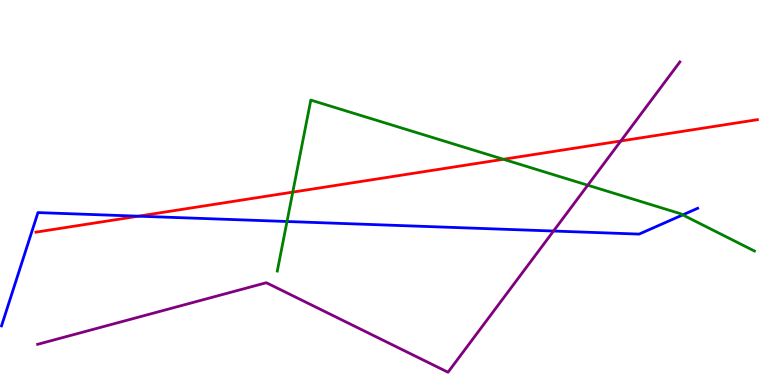[{'lines': ['blue', 'red'], 'intersections': [{'x': 1.79, 'y': 4.38}]}, {'lines': ['green', 'red'], 'intersections': [{'x': 3.78, 'y': 5.01}, {'x': 6.5, 'y': 5.86}]}, {'lines': ['purple', 'red'], 'intersections': [{'x': 8.01, 'y': 6.34}]}, {'lines': ['blue', 'green'], 'intersections': [{'x': 3.7, 'y': 4.25}, {'x': 8.81, 'y': 4.42}]}, {'lines': ['blue', 'purple'], 'intersections': [{'x': 7.14, 'y': 4.0}]}, {'lines': ['green', 'purple'], 'intersections': [{'x': 7.58, 'y': 5.19}]}]